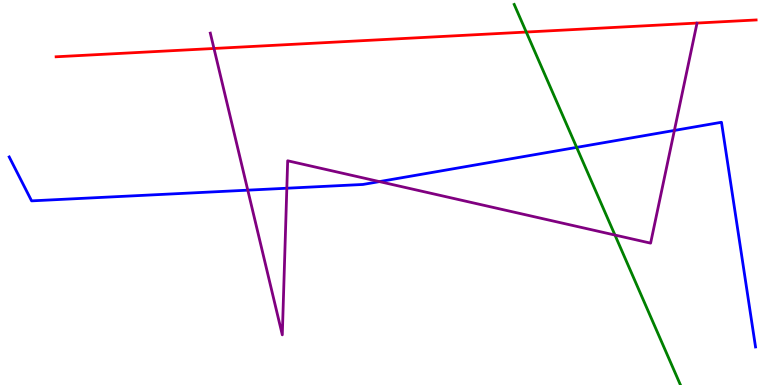[{'lines': ['blue', 'red'], 'intersections': []}, {'lines': ['green', 'red'], 'intersections': [{'x': 6.79, 'y': 9.17}]}, {'lines': ['purple', 'red'], 'intersections': [{'x': 2.76, 'y': 8.74}]}, {'lines': ['blue', 'green'], 'intersections': [{'x': 7.44, 'y': 6.17}]}, {'lines': ['blue', 'purple'], 'intersections': [{'x': 3.2, 'y': 5.06}, {'x': 3.7, 'y': 5.11}, {'x': 4.9, 'y': 5.28}, {'x': 8.7, 'y': 6.61}]}, {'lines': ['green', 'purple'], 'intersections': [{'x': 7.93, 'y': 3.89}]}]